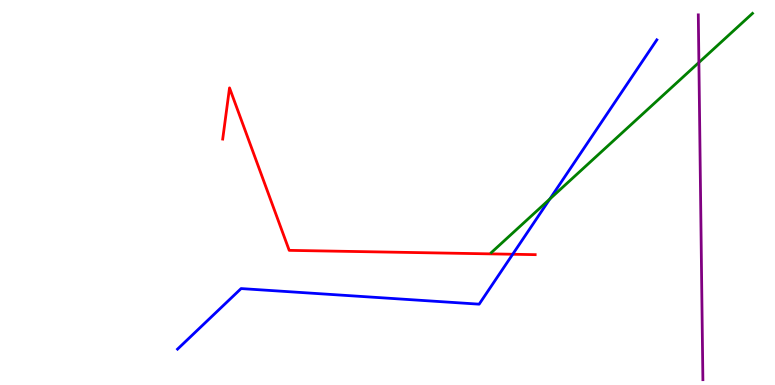[{'lines': ['blue', 'red'], 'intersections': [{'x': 6.62, 'y': 3.4}]}, {'lines': ['green', 'red'], 'intersections': []}, {'lines': ['purple', 'red'], 'intersections': []}, {'lines': ['blue', 'green'], 'intersections': [{'x': 7.09, 'y': 4.83}]}, {'lines': ['blue', 'purple'], 'intersections': []}, {'lines': ['green', 'purple'], 'intersections': [{'x': 9.02, 'y': 8.38}]}]